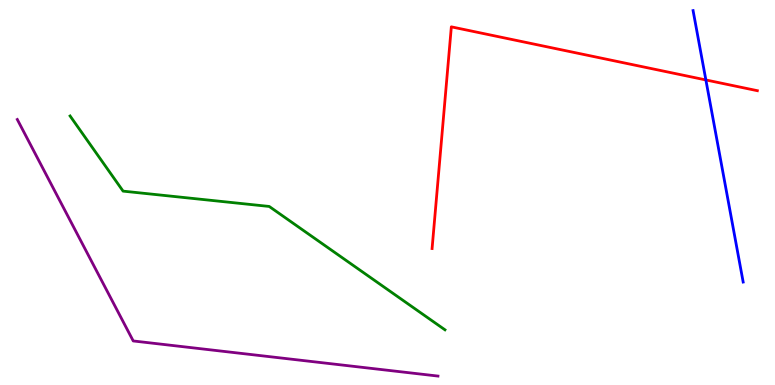[{'lines': ['blue', 'red'], 'intersections': [{'x': 9.11, 'y': 7.92}]}, {'lines': ['green', 'red'], 'intersections': []}, {'lines': ['purple', 'red'], 'intersections': []}, {'lines': ['blue', 'green'], 'intersections': []}, {'lines': ['blue', 'purple'], 'intersections': []}, {'lines': ['green', 'purple'], 'intersections': []}]